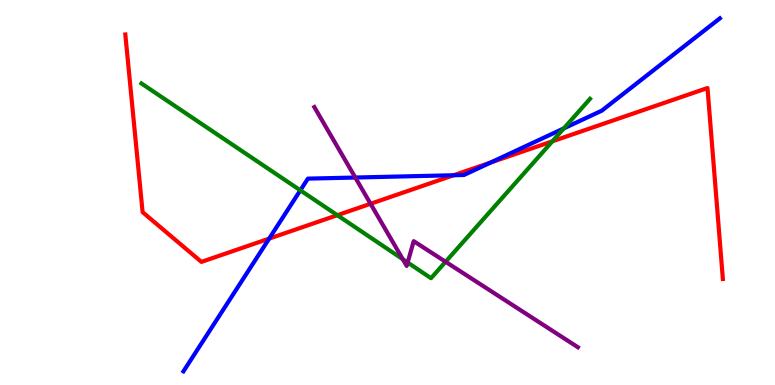[{'lines': ['blue', 'red'], 'intersections': [{'x': 3.47, 'y': 3.8}, {'x': 5.85, 'y': 5.45}, {'x': 6.33, 'y': 5.78}]}, {'lines': ['green', 'red'], 'intersections': [{'x': 4.35, 'y': 4.41}, {'x': 7.13, 'y': 6.33}]}, {'lines': ['purple', 'red'], 'intersections': [{'x': 4.78, 'y': 4.71}]}, {'lines': ['blue', 'green'], 'intersections': [{'x': 3.88, 'y': 5.06}, {'x': 7.28, 'y': 6.67}]}, {'lines': ['blue', 'purple'], 'intersections': [{'x': 4.58, 'y': 5.39}]}, {'lines': ['green', 'purple'], 'intersections': [{'x': 5.2, 'y': 3.27}, {'x': 5.26, 'y': 3.18}, {'x': 5.75, 'y': 3.2}]}]